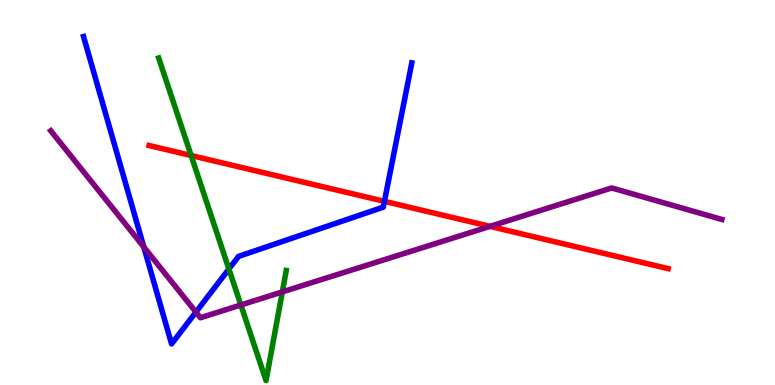[{'lines': ['blue', 'red'], 'intersections': [{'x': 4.96, 'y': 4.77}]}, {'lines': ['green', 'red'], 'intersections': [{'x': 2.47, 'y': 5.96}]}, {'lines': ['purple', 'red'], 'intersections': [{'x': 6.32, 'y': 4.12}]}, {'lines': ['blue', 'green'], 'intersections': [{'x': 2.95, 'y': 3.01}]}, {'lines': ['blue', 'purple'], 'intersections': [{'x': 1.86, 'y': 3.58}, {'x': 2.53, 'y': 1.89}]}, {'lines': ['green', 'purple'], 'intersections': [{'x': 3.11, 'y': 2.08}, {'x': 3.64, 'y': 2.42}]}]